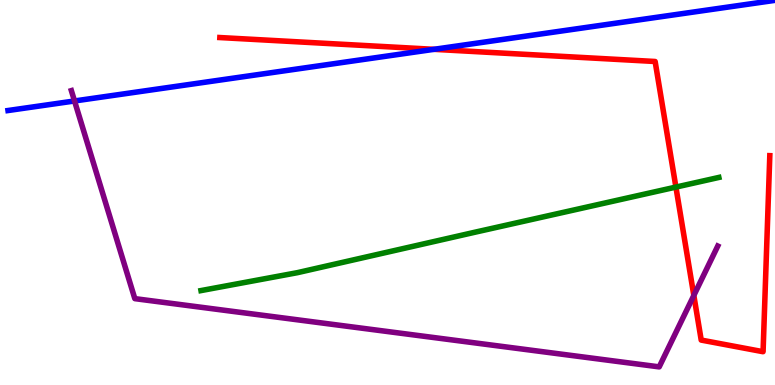[{'lines': ['blue', 'red'], 'intersections': [{'x': 5.6, 'y': 8.72}]}, {'lines': ['green', 'red'], 'intersections': [{'x': 8.72, 'y': 5.14}]}, {'lines': ['purple', 'red'], 'intersections': [{'x': 8.95, 'y': 2.33}]}, {'lines': ['blue', 'green'], 'intersections': []}, {'lines': ['blue', 'purple'], 'intersections': [{'x': 0.962, 'y': 7.38}]}, {'lines': ['green', 'purple'], 'intersections': []}]